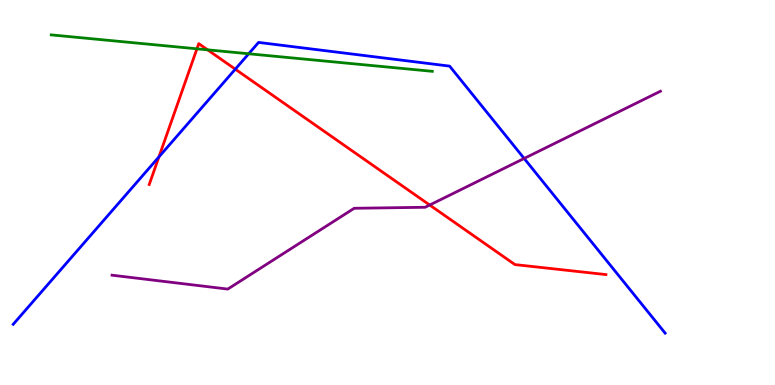[{'lines': ['blue', 'red'], 'intersections': [{'x': 2.05, 'y': 5.92}, {'x': 3.04, 'y': 8.2}]}, {'lines': ['green', 'red'], 'intersections': [{'x': 2.54, 'y': 8.73}, {'x': 2.68, 'y': 8.71}]}, {'lines': ['purple', 'red'], 'intersections': [{'x': 5.54, 'y': 4.67}]}, {'lines': ['blue', 'green'], 'intersections': [{'x': 3.21, 'y': 8.6}]}, {'lines': ['blue', 'purple'], 'intersections': [{'x': 6.76, 'y': 5.88}]}, {'lines': ['green', 'purple'], 'intersections': []}]